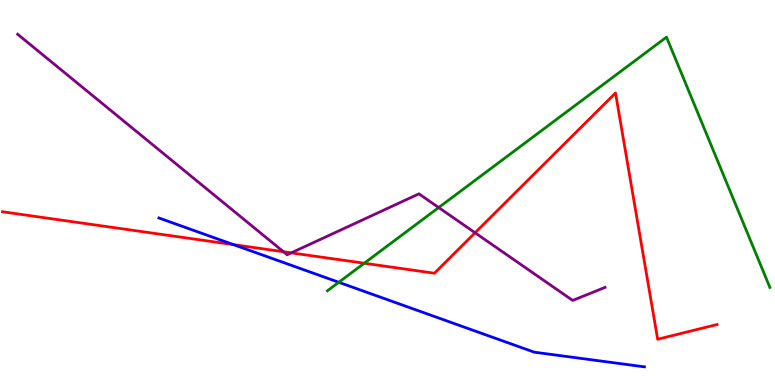[{'lines': ['blue', 'red'], 'intersections': [{'x': 3.01, 'y': 3.65}]}, {'lines': ['green', 'red'], 'intersections': [{'x': 4.7, 'y': 3.16}]}, {'lines': ['purple', 'red'], 'intersections': [{'x': 3.66, 'y': 3.46}, {'x': 3.76, 'y': 3.43}, {'x': 6.13, 'y': 3.95}]}, {'lines': ['blue', 'green'], 'intersections': [{'x': 4.37, 'y': 2.67}]}, {'lines': ['blue', 'purple'], 'intersections': []}, {'lines': ['green', 'purple'], 'intersections': [{'x': 5.66, 'y': 4.61}]}]